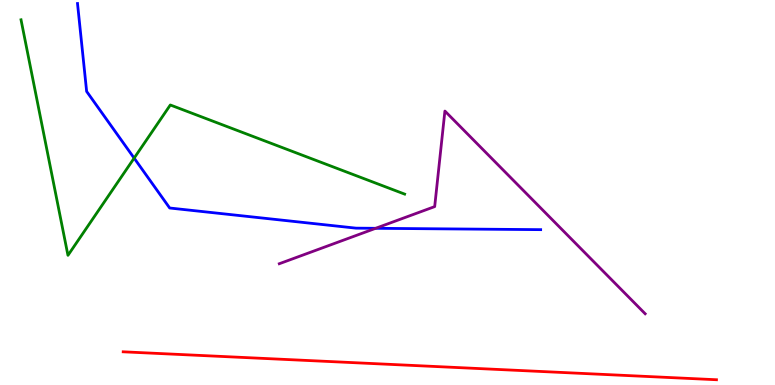[{'lines': ['blue', 'red'], 'intersections': []}, {'lines': ['green', 'red'], 'intersections': []}, {'lines': ['purple', 'red'], 'intersections': []}, {'lines': ['blue', 'green'], 'intersections': [{'x': 1.73, 'y': 5.89}]}, {'lines': ['blue', 'purple'], 'intersections': [{'x': 4.85, 'y': 4.07}]}, {'lines': ['green', 'purple'], 'intersections': []}]